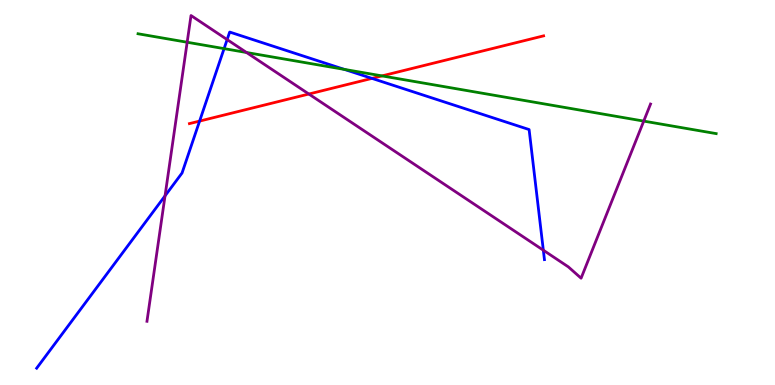[{'lines': ['blue', 'red'], 'intersections': [{'x': 2.58, 'y': 6.85}, {'x': 4.8, 'y': 7.96}]}, {'lines': ['green', 'red'], 'intersections': [{'x': 4.93, 'y': 8.03}]}, {'lines': ['purple', 'red'], 'intersections': [{'x': 3.99, 'y': 7.56}]}, {'lines': ['blue', 'green'], 'intersections': [{'x': 2.89, 'y': 8.74}, {'x': 4.44, 'y': 8.2}]}, {'lines': ['blue', 'purple'], 'intersections': [{'x': 2.13, 'y': 4.91}, {'x': 2.93, 'y': 8.97}, {'x': 7.01, 'y': 3.5}]}, {'lines': ['green', 'purple'], 'intersections': [{'x': 2.42, 'y': 8.9}, {'x': 3.18, 'y': 8.64}, {'x': 8.31, 'y': 6.85}]}]